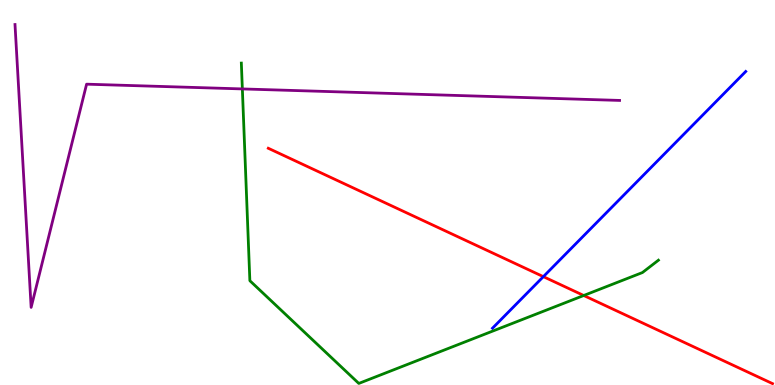[{'lines': ['blue', 'red'], 'intersections': [{'x': 7.01, 'y': 2.81}]}, {'lines': ['green', 'red'], 'intersections': [{'x': 7.53, 'y': 2.32}]}, {'lines': ['purple', 'red'], 'intersections': []}, {'lines': ['blue', 'green'], 'intersections': []}, {'lines': ['blue', 'purple'], 'intersections': []}, {'lines': ['green', 'purple'], 'intersections': [{'x': 3.13, 'y': 7.69}]}]